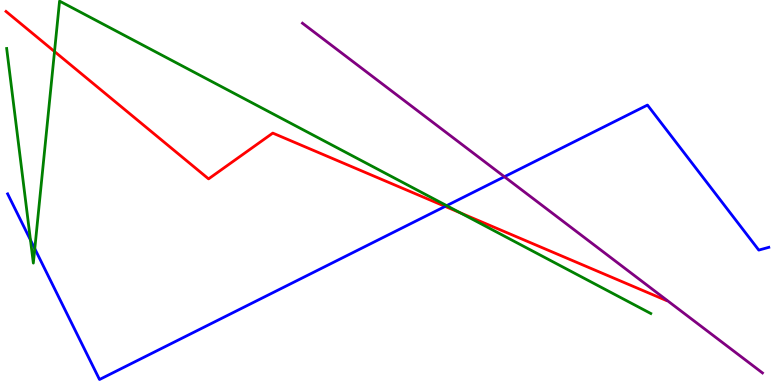[{'lines': ['blue', 'red'], 'intersections': [{'x': 5.74, 'y': 4.64}]}, {'lines': ['green', 'red'], 'intersections': [{'x': 0.703, 'y': 8.66}, {'x': 5.94, 'y': 4.47}]}, {'lines': ['purple', 'red'], 'intersections': []}, {'lines': ['blue', 'green'], 'intersections': [{'x': 0.393, 'y': 3.77}, {'x': 0.449, 'y': 3.54}, {'x': 5.76, 'y': 4.66}]}, {'lines': ['blue', 'purple'], 'intersections': [{'x': 6.51, 'y': 5.41}]}, {'lines': ['green', 'purple'], 'intersections': []}]